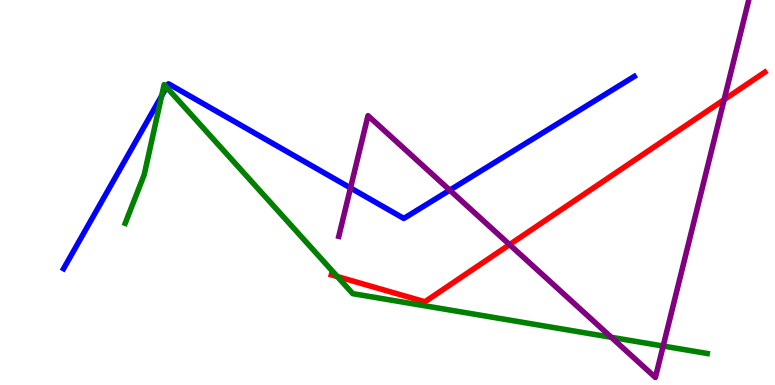[{'lines': ['blue', 'red'], 'intersections': []}, {'lines': ['green', 'red'], 'intersections': [{'x': 4.35, 'y': 2.82}]}, {'lines': ['purple', 'red'], 'intersections': [{'x': 6.57, 'y': 3.65}, {'x': 9.34, 'y': 7.41}]}, {'lines': ['blue', 'green'], 'intersections': [{'x': 2.09, 'y': 7.51}, {'x': 2.15, 'y': 7.73}]}, {'lines': ['blue', 'purple'], 'intersections': [{'x': 4.52, 'y': 5.12}, {'x': 5.8, 'y': 5.06}]}, {'lines': ['green', 'purple'], 'intersections': [{'x': 7.89, 'y': 1.24}, {'x': 8.56, 'y': 1.01}]}]